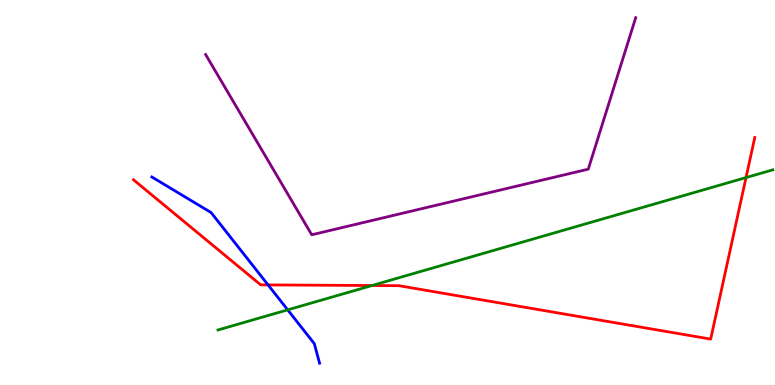[{'lines': ['blue', 'red'], 'intersections': [{'x': 3.46, 'y': 2.6}]}, {'lines': ['green', 'red'], 'intersections': [{'x': 4.8, 'y': 2.58}, {'x': 9.63, 'y': 5.39}]}, {'lines': ['purple', 'red'], 'intersections': []}, {'lines': ['blue', 'green'], 'intersections': [{'x': 3.71, 'y': 1.95}]}, {'lines': ['blue', 'purple'], 'intersections': []}, {'lines': ['green', 'purple'], 'intersections': []}]